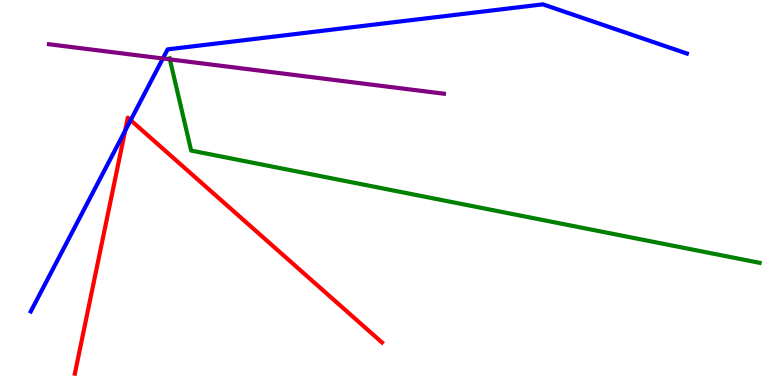[{'lines': ['blue', 'red'], 'intersections': [{'x': 1.61, 'y': 6.6}, {'x': 1.69, 'y': 6.88}]}, {'lines': ['green', 'red'], 'intersections': []}, {'lines': ['purple', 'red'], 'intersections': []}, {'lines': ['blue', 'green'], 'intersections': []}, {'lines': ['blue', 'purple'], 'intersections': [{'x': 2.1, 'y': 8.48}]}, {'lines': ['green', 'purple'], 'intersections': [{'x': 2.19, 'y': 8.46}]}]